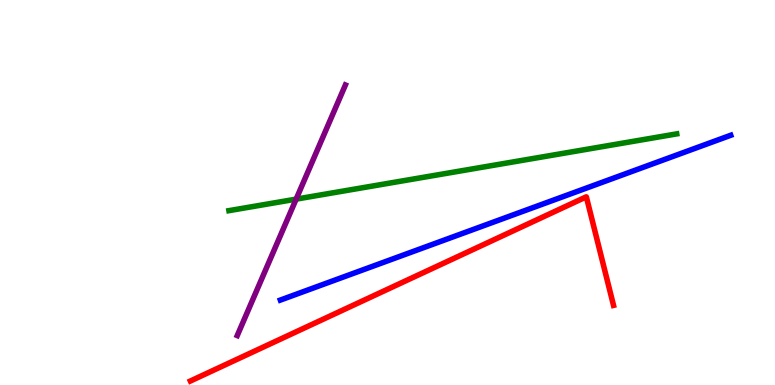[{'lines': ['blue', 'red'], 'intersections': []}, {'lines': ['green', 'red'], 'intersections': []}, {'lines': ['purple', 'red'], 'intersections': []}, {'lines': ['blue', 'green'], 'intersections': []}, {'lines': ['blue', 'purple'], 'intersections': []}, {'lines': ['green', 'purple'], 'intersections': [{'x': 3.82, 'y': 4.83}]}]